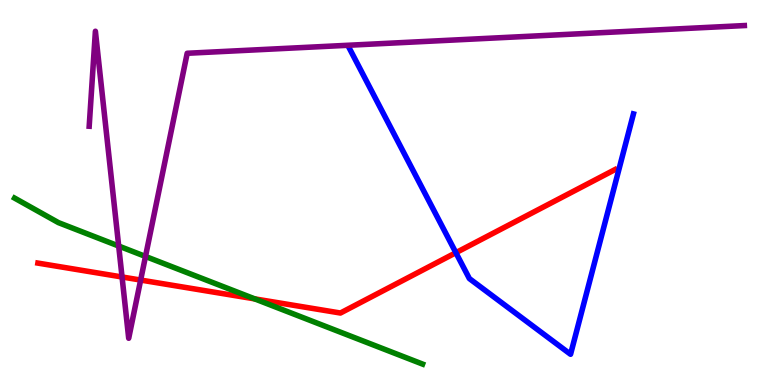[{'lines': ['blue', 'red'], 'intersections': [{'x': 5.88, 'y': 3.44}]}, {'lines': ['green', 'red'], 'intersections': [{'x': 3.29, 'y': 2.24}]}, {'lines': ['purple', 'red'], 'intersections': [{'x': 1.57, 'y': 2.81}, {'x': 1.81, 'y': 2.73}]}, {'lines': ['blue', 'green'], 'intersections': []}, {'lines': ['blue', 'purple'], 'intersections': []}, {'lines': ['green', 'purple'], 'intersections': [{'x': 1.53, 'y': 3.61}, {'x': 1.88, 'y': 3.34}]}]